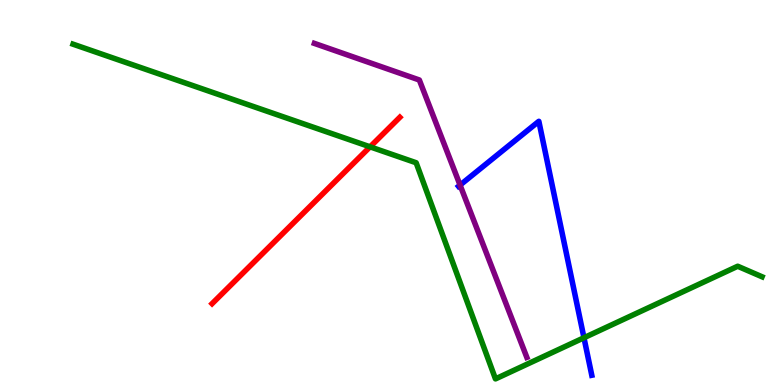[{'lines': ['blue', 'red'], 'intersections': []}, {'lines': ['green', 'red'], 'intersections': [{'x': 4.78, 'y': 6.19}]}, {'lines': ['purple', 'red'], 'intersections': []}, {'lines': ['blue', 'green'], 'intersections': [{'x': 7.54, 'y': 1.23}]}, {'lines': ['blue', 'purple'], 'intersections': [{'x': 5.94, 'y': 5.19}]}, {'lines': ['green', 'purple'], 'intersections': []}]